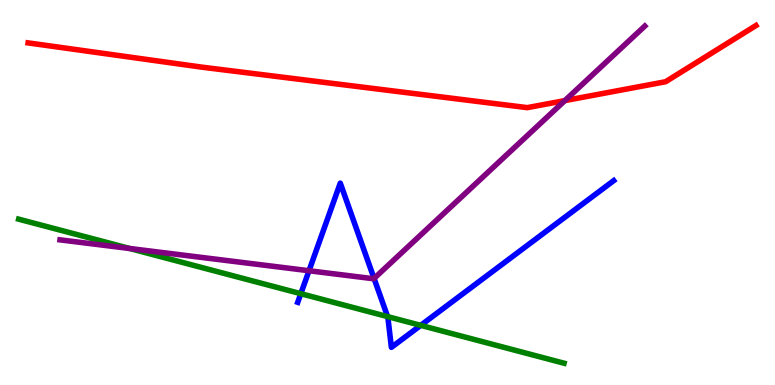[{'lines': ['blue', 'red'], 'intersections': []}, {'lines': ['green', 'red'], 'intersections': []}, {'lines': ['purple', 'red'], 'intersections': [{'x': 7.29, 'y': 7.39}]}, {'lines': ['blue', 'green'], 'intersections': [{'x': 3.88, 'y': 2.37}, {'x': 5.0, 'y': 1.78}, {'x': 5.43, 'y': 1.55}]}, {'lines': ['blue', 'purple'], 'intersections': [{'x': 3.99, 'y': 2.97}, {'x': 4.83, 'y': 2.77}]}, {'lines': ['green', 'purple'], 'intersections': [{'x': 1.67, 'y': 3.55}]}]